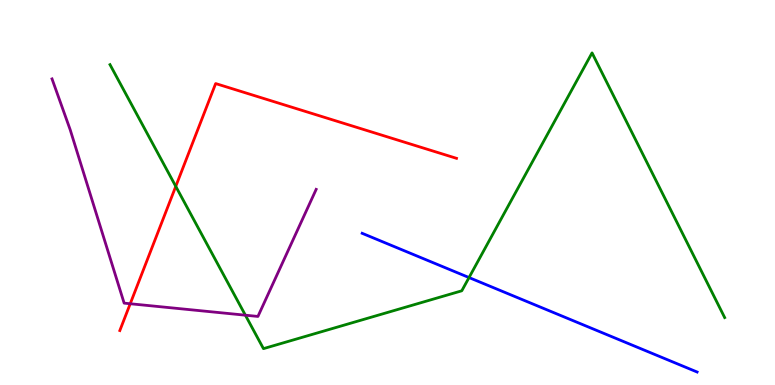[{'lines': ['blue', 'red'], 'intersections': []}, {'lines': ['green', 'red'], 'intersections': [{'x': 2.27, 'y': 5.16}]}, {'lines': ['purple', 'red'], 'intersections': [{'x': 1.68, 'y': 2.11}]}, {'lines': ['blue', 'green'], 'intersections': [{'x': 6.05, 'y': 2.79}]}, {'lines': ['blue', 'purple'], 'intersections': []}, {'lines': ['green', 'purple'], 'intersections': [{'x': 3.17, 'y': 1.81}]}]